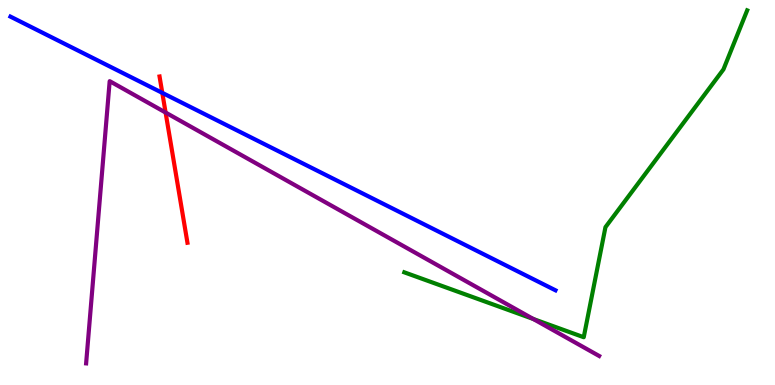[{'lines': ['blue', 'red'], 'intersections': [{'x': 2.09, 'y': 7.59}]}, {'lines': ['green', 'red'], 'intersections': []}, {'lines': ['purple', 'red'], 'intersections': [{'x': 2.14, 'y': 7.08}]}, {'lines': ['blue', 'green'], 'intersections': []}, {'lines': ['blue', 'purple'], 'intersections': []}, {'lines': ['green', 'purple'], 'intersections': [{'x': 6.88, 'y': 1.72}]}]